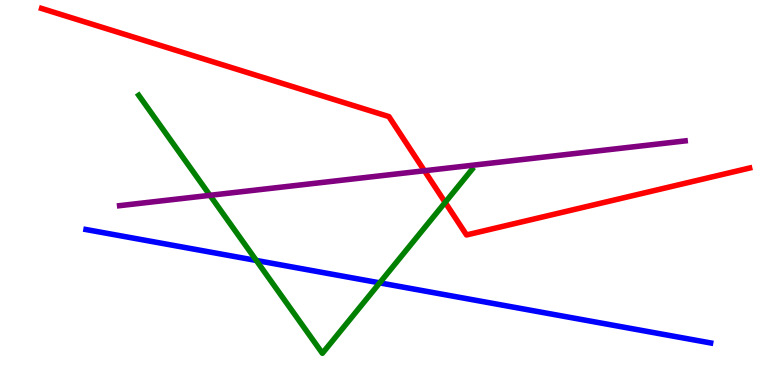[{'lines': ['blue', 'red'], 'intersections': []}, {'lines': ['green', 'red'], 'intersections': [{'x': 5.74, 'y': 4.74}]}, {'lines': ['purple', 'red'], 'intersections': [{'x': 5.48, 'y': 5.56}]}, {'lines': ['blue', 'green'], 'intersections': [{'x': 3.31, 'y': 3.23}, {'x': 4.9, 'y': 2.65}]}, {'lines': ['blue', 'purple'], 'intersections': []}, {'lines': ['green', 'purple'], 'intersections': [{'x': 2.71, 'y': 4.93}]}]